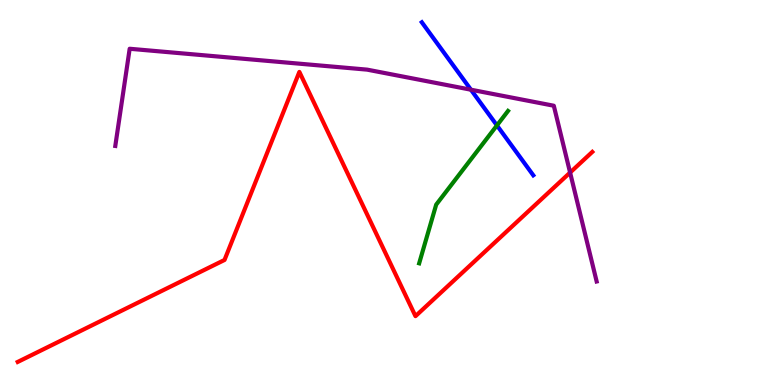[{'lines': ['blue', 'red'], 'intersections': []}, {'lines': ['green', 'red'], 'intersections': []}, {'lines': ['purple', 'red'], 'intersections': [{'x': 7.36, 'y': 5.52}]}, {'lines': ['blue', 'green'], 'intersections': [{'x': 6.41, 'y': 6.74}]}, {'lines': ['blue', 'purple'], 'intersections': [{'x': 6.08, 'y': 7.67}]}, {'lines': ['green', 'purple'], 'intersections': []}]